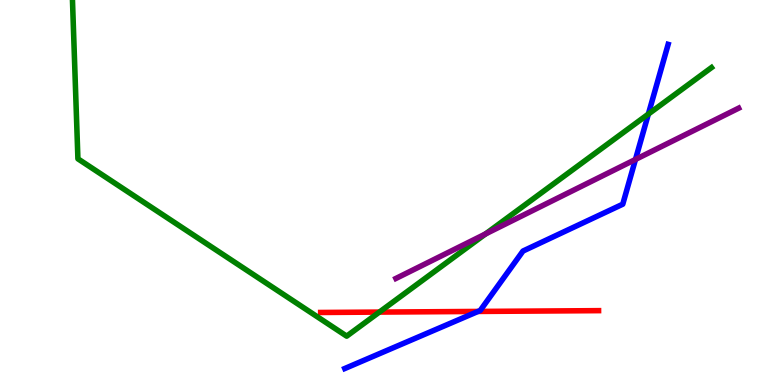[{'lines': ['blue', 'red'], 'intersections': [{'x': 6.17, 'y': 1.91}]}, {'lines': ['green', 'red'], 'intersections': [{'x': 4.9, 'y': 1.89}]}, {'lines': ['purple', 'red'], 'intersections': []}, {'lines': ['blue', 'green'], 'intersections': [{'x': 8.37, 'y': 7.04}]}, {'lines': ['blue', 'purple'], 'intersections': [{'x': 8.2, 'y': 5.86}]}, {'lines': ['green', 'purple'], 'intersections': [{'x': 6.26, 'y': 3.92}]}]